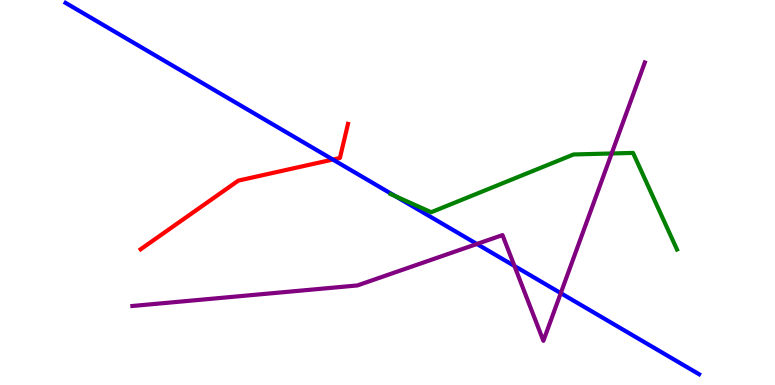[{'lines': ['blue', 'red'], 'intersections': [{'x': 4.29, 'y': 5.86}]}, {'lines': ['green', 'red'], 'intersections': []}, {'lines': ['purple', 'red'], 'intersections': []}, {'lines': ['blue', 'green'], 'intersections': [{'x': 5.1, 'y': 4.91}]}, {'lines': ['blue', 'purple'], 'intersections': [{'x': 6.15, 'y': 3.66}, {'x': 6.64, 'y': 3.09}, {'x': 7.24, 'y': 2.39}]}, {'lines': ['green', 'purple'], 'intersections': [{'x': 7.89, 'y': 6.01}]}]